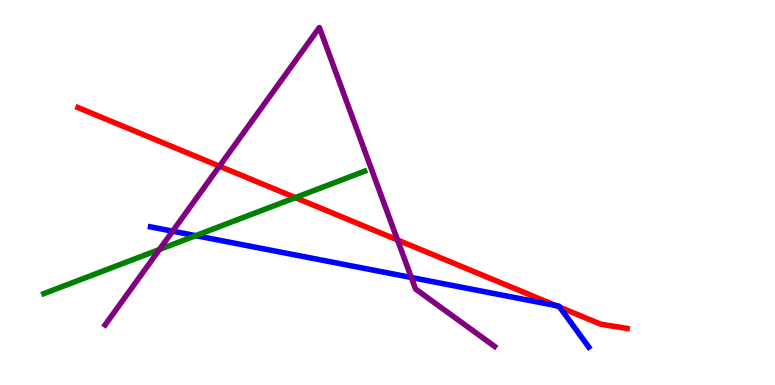[{'lines': ['blue', 'red'], 'intersections': [{'x': 7.17, 'y': 2.06}, {'x': 7.22, 'y': 2.02}]}, {'lines': ['green', 'red'], 'intersections': [{'x': 3.81, 'y': 4.87}]}, {'lines': ['purple', 'red'], 'intersections': [{'x': 2.83, 'y': 5.68}, {'x': 5.13, 'y': 3.77}]}, {'lines': ['blue', 'green'], 'intersections': [{'x': 2.53, 'y': 3.88}]}, {'lines': ['blue', 'purple'], 'intersections': [{'x': 2.23, 'y': 4.0}, {'x': 5.31, 'y': 2.79}]}, {'lines': ['green', 'purple'], 'intersections': [{'x': 2.06, 'y': 3.52}]}]